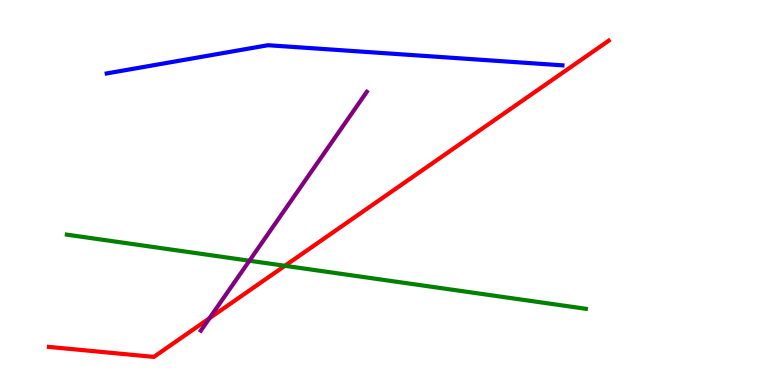[{'lines': ['blue', 'red'], 'intersections': []}, {'lines': ['green', 'red'], 'intersections': [{'x': 3.68, 'y': 3.1}]}, {'lines': ['purple', 'red'], 'intersections': [{'x': 2.7, 'y': 1.73}]}, {'lines': ['blue', 'green'], 'intersections': []}, {'lines': ['blue', 'purple'], 'intersections': []}, {'lines': ['green', 'purple'], 'intersections': [{'x': 3.22, 'y': 3.23}]}]